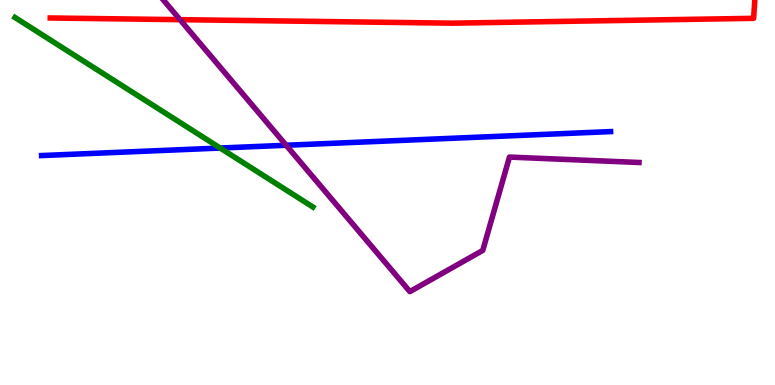[{'lines': ['blue', 'red'], 'intersections': []}, {'lines': ['green', 'red'], 'intersections': []}, {'lines': ['purple', 'red'], 'intersections': [{'x': 2.32, 'y': 9.49}]}, {'lines': ['blue', 'green'], 'intersections': [{'x': 2.84, 'y': 6.15}]}, {'lines': ['blue', 'purple'], 'intersections': [{'x': 3.69, 'y': 6.23}]}, {'lines': ['green', 'purple'], 'intersections': []}]